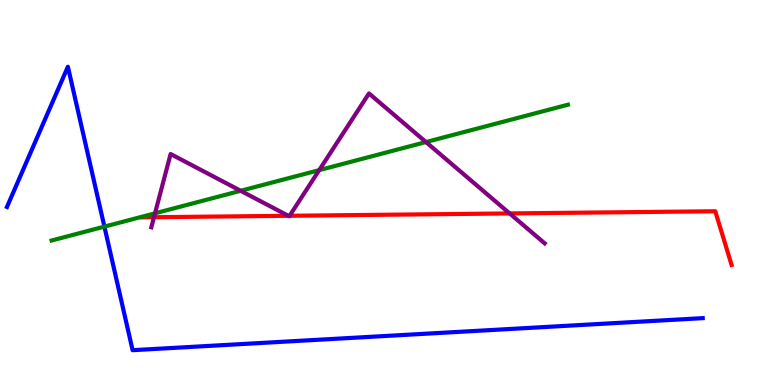[{'lines': ['blue', 'red'], 'intersections': []}, {'lines': ['green', 'red'], 'intersections': []}, {'lines': ['purple', 'red'], 'intersections': [{'x': 1.99, 'y': 4.36}, {'x': 3.72, 'y': 4.4}, {'x': 3.74, 'y': 4.4}, {'x': 6.58, 'y': 4.46}]}, {'lines': ['blue', 'green'], 'intersections': [{'x': 1.35, 'y': 4.11}]}, {'lines': ['blue', 'purple'], 'intersections': []}, {'lines': ['green', 'purple'], 'intersections': [{'x': 2.0, 'y': 4.46}, {'x': 3.11, 'y': 5.04}, {'x': 4.12, 'y': 5.58}, {'x': 5.5, 'y': 6.31}]}]